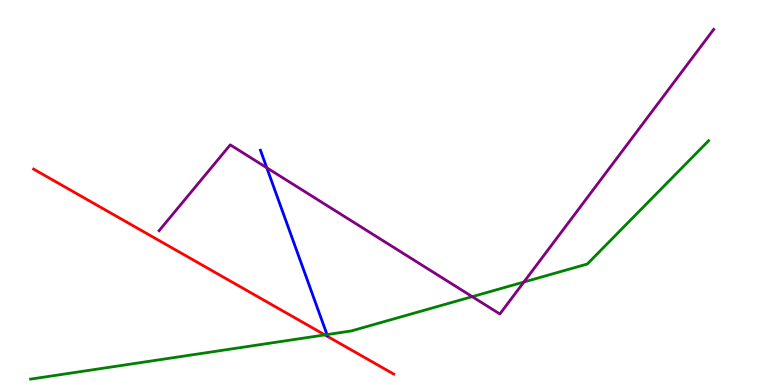[{'lines': ['blue', 'red'], 'intersections': []}, {'lines': ['green', 'red'], 'intersections': [{'x': 4.19, 'y': 1.3}]}, {'lines': ['purple', 'red'], 'intersections': []}, {'lines': ['blue', 'green'], 'intersections': [{'x': 4.22, 'y': 1.31}]}, {'lines': ['blue', 'purple'], 'intersections': [{'x': 3.44, 'y': 5.64}]}, {'lines': ['green', 'purple'], 'intersections': [{'x': 6.09, 'y': 2.29}, {'x': 6.76, 'y': 2.67}]}]